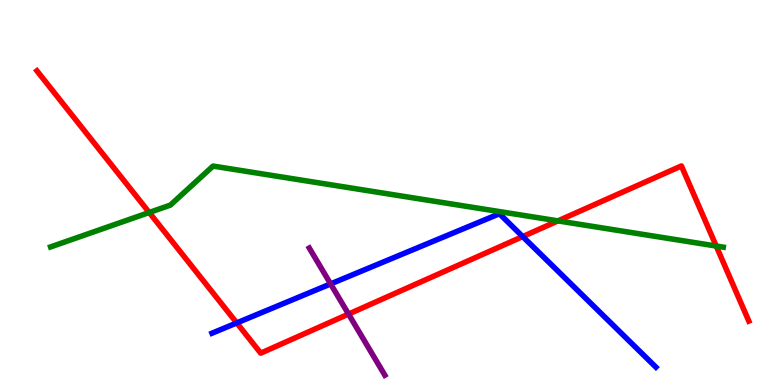[{'lines': ['blue', 'red'], 'intersections': [{'x': 3.05, 'y': 1.61}, {'x': 6.74, 'y': 3.86}]}, {'lines': ['green', 'red'], 'intersections': [{'x': 1.93, 'y': 4.48}, {'x': 7.2, 'y': 4.26}, {'x': 9.24, 'y': 3.61}]}, {'lines': ['purple', 'red'], 'intersections': [{'x': 4.5, 'y': 1.84}]}, {'lines': ['blue', 'green'], 'intersections': []}, {'lines': ['blue', 'purple'], 'intersections': [{'x': 4.27, 'y': 2.63}]}, {'lines': ['green', 'purple'], 'intersections': []}]